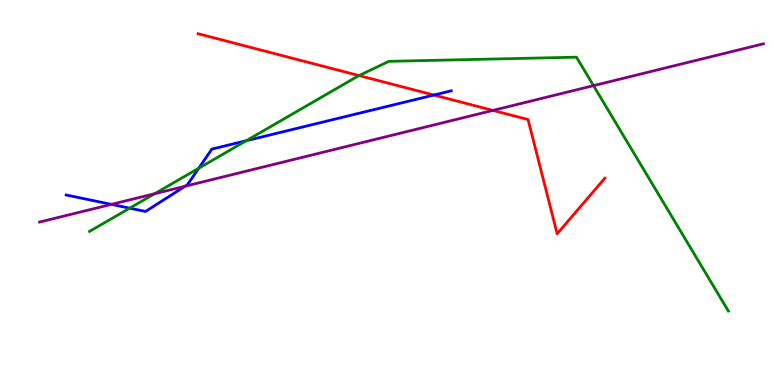[{'lines': ['blue', 'red'], 'intersections': [{'x': 5.6, 'y': 7.53}]}, {'lines': ['green', 'red'], 'intersections': [{'x': 4.63, 'y': 8.04}]}, {'lines': ['purple', 'red'], 'intersections': [{'x': 6.36, 'y': 7.13}]}, {'lines': ['blue', 'green'], 'intersections': [{'x': 1.67, 'y': 4.59}, {'x': 2.56, 'y': 5.63}, {'x': 3.18, 'y': 6.34}]}, {'lines': ['blue', 'purple'], 'intersections': [{'x': 1.44, 'y': 4.69}, {'x': 2.39, 'y': 5.16}]}, {'lines': ['green', 'purple'], 'intersections': [{'x': 2.0, 'y': 4.97}, {'x': 7.66, 'y': 7.78}]}]